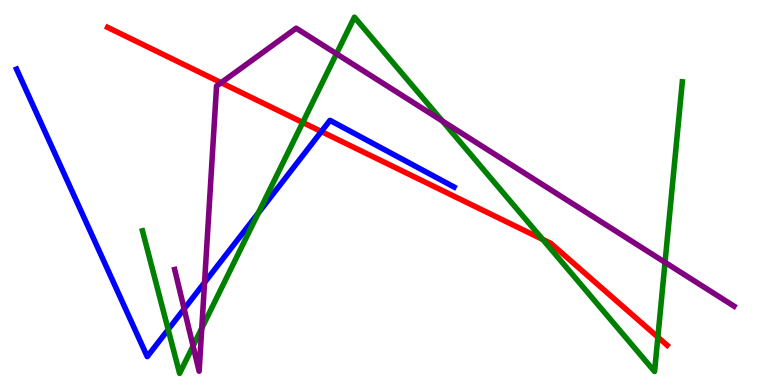[{'lines': ['blue', 'red'], 'intersections': [{'x': 4.15, 'y': 6.58}]}, {'lines': ['green', 'red'], 'intersections': [{'x': 3.91, 'y': 6.82}, {'x': 7.0, 'y': 3.78}, {'x': 8.49, 'y': 1.24}]}, {'lines': ['purple', 'red'], 'intersections': [{'x': 2.85, 'y': 7.85}]}, {'lines': ['blue', 'green'], 'intersections': [{'x': 2.17, 'y': 1.44}, {'x': 3.33, 'y': 4.47}]}, {'lines': ['blue', 'purple'], 'intersections': [{'x': 2.38, 'y': 1.98}, {'x': 2.64, 'y': 2.66}]}, {'lines': ['green', 'purple'], 'intersections': [{'x': 2.49, 'y': 1.01}, {'x': 2.6, 'y': 1.47}, {'x': 4.34, 'y': 8.6}, {'x': 5.71, 'y': 6.86}, {'x': 8.58, 'y': 3.19}]}]